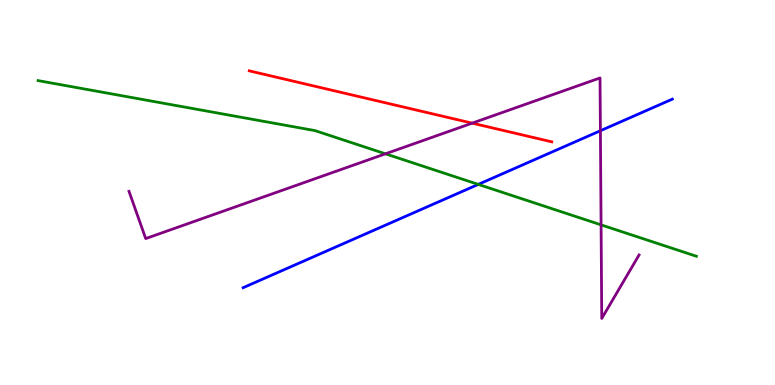[{'lines': ['blue', 'red'], 'intersections': []}, {'lines': ['green', 'red'], 'intersections': []}, {'lines': ['purple', 'red'], 'intersections': [{'x': 6.09, 'y': 6.8}]}, {'lines': ['blue', 'green'], 'intersections': [{'x': 6.17, 'y': 5.21}]}, {'lines': ['blue', 'purple'], 'intersections': [{'x': 7.75, 'y': 6.6}]}, {'lines': ['green', 'purple'], 'intersections': [{'x': 4.97, 'y': 6.0}, {'x': 7.76, 'y': 4.16}]}]